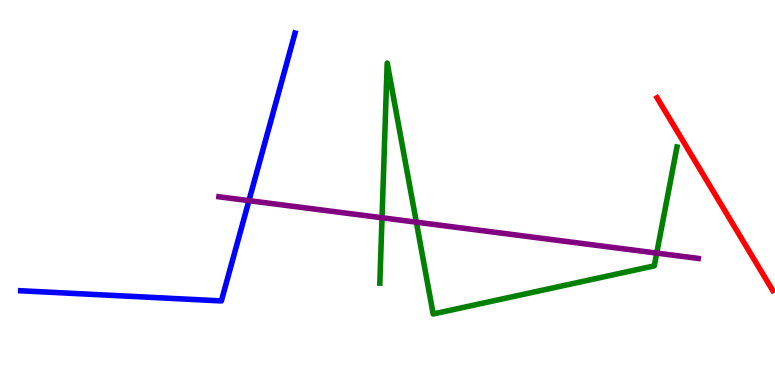[{'lines': ['blue', 'red'], 'intersections': []}, {'lines': ['green', 'red'], 'intersections': []}, {'lines': ['purple', 'red'], 'intersections': []}, {'lines': ['blue', 'green'], 'intersections': []}, {'lines': ['blue', 'purple'], 'intersections': [{'x': 3.21, 'y': 4.79}]}, {'lines': ['green', 'purple'], 'intersections': [{'x': 4.93, 'y': 4.34}, {'x': 5.37, 'y': 4.23}, {'x': 8.47, 'y': 3.43}]}]